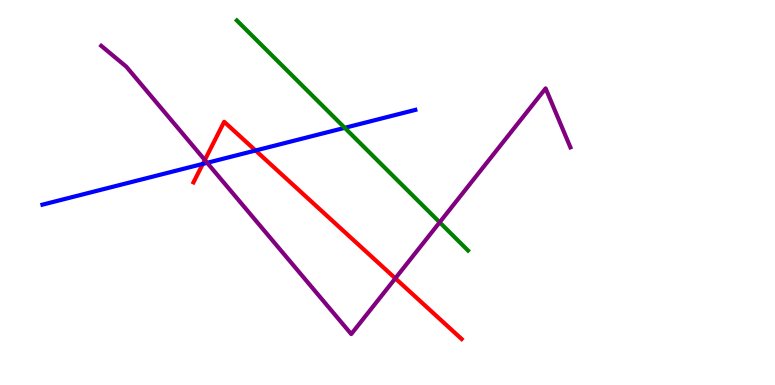[{'lines': ['blue', 'red'], 'intersections': [{'x': 2.62, 'y': 5.74}, {'x': 3.3, 'y': 6.09}]}, {'lines': ['green', 'red'], 'intersections': []}, {'lines': ['purple', 'red'], 'intersections': [{'x': 2.64, 'y': 5.84}, {'x': 5.1, 'y': 2.77}]}, {'lines': ['blue', 'green'], 'intersections': [{'x': 4.45, 'y': 6.68}]}, {'lines': ['blue', 'purple'], 'intersections': [{'x': 2.67, 'y': 5.77}]}, {'lines': ['green', 'purple'], 'intersections': [{'x': 5.67, 'y': 4.23}]}]